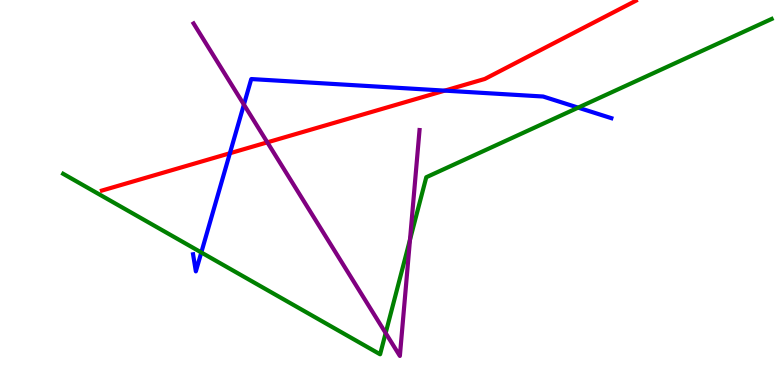[{'lines': ['blue', 'red'], 'intersections': [{'x': 2.97, 'y': 6.02}, {'x': 5.74, 'y': 7.65}]}, {'lines': ['green', 'red'], 'intersections': []}, {'lines': ['purple', 'red'], 'intersections': [{'x': 3.45, 'y': 6.3}]}, {'lines': ['blue', 'green'], 'intersections': [{'x': 2.6, 'y': 3.44}, {'x': 7.46, 'y': 7.2}]}, {'lines': ['blue', 'purple'], 'intersections': [{'x': 3.15, 'y': 7.28}]}, {'lines': ['green', 'purple'], 'intersections': [{'x': 4.98, 'y': 1.35}, {'x': 5.29, 'y': 3.77}]}]